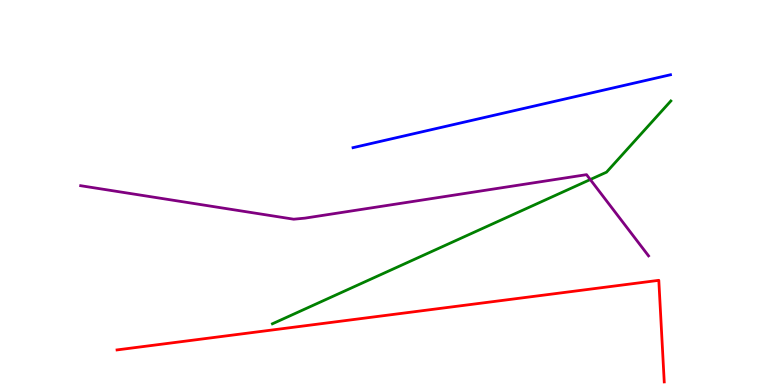[{'lines': ['blue', 'red'], 'intersections': []}, {'lines': ['green', 'red'], 'intersections': []}, {'lines': ['purple', 'red'], 'intersections': []}, {'lines': ['blue', 'green'], 'intersections': []}, {'lines': ['blue', 'purple'], 'intersections': []}, {'lines': ['green', 'purple'], 'intersections': [{'x': 7.62, 'y': 5.34}]}]